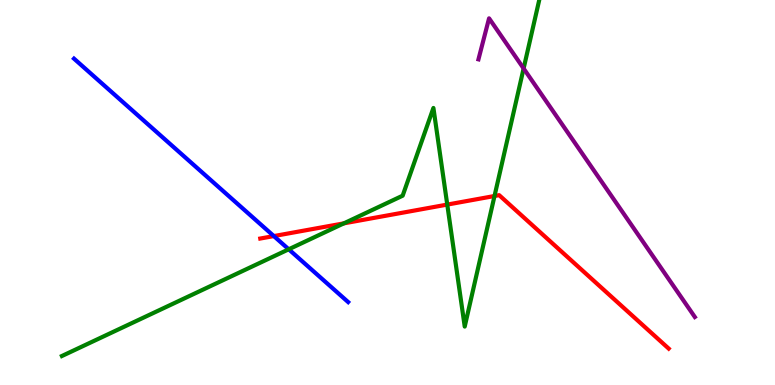[{'lines': ['blue', 'red'], 'intersections': [{'x': 3.53, 'y': 3.87}]}, {'lines': ['green', 'red'], 'intersections': [{'x': 4.44, 'y': 4.2}, {'x': 5.77, 'y': 4.69}, {'x': 6.38, 'y': 4.91}]}, {'lines': ['purple', 'red'], 'intersections': []}, {'lines': ['blue', 'green'], 'intersections': [{'x': 3.73, 'y': 3.52}]}, {'lines': ['blue', 'purple'], 'intersections': []}, {'lines': ['green', 'purple'], 'intersections': [{'x': 6.76, 'y': 8.22}]}]